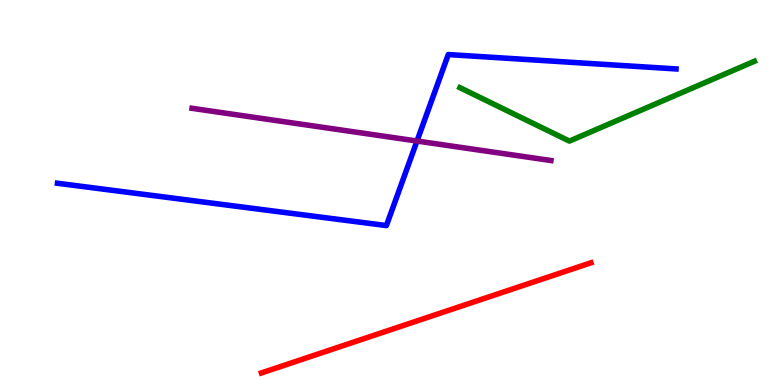[{'lines': ['blue', 'red'], 'intersections': []}, {'lines': ['green', 'red'], 'intersections': []}, {'lines': ['purple', 'red'], 'intersections': []}, {'lines': ['blue', 'green'], 'intersections': []}, {'lines': ['blue', 'purple'], 'intersections': [{'x': 5.38, 'y': 6.34}]}, {'lines': ['green', 'purple'], 'intersections': []}]